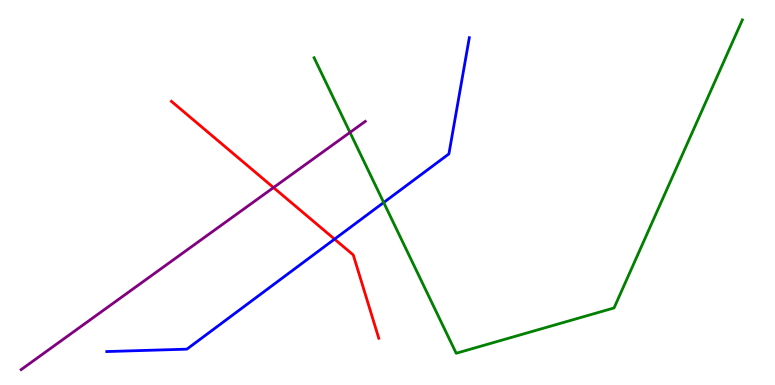[{'lines': ['blue', 'red'], 'intersections': [{'x': 4.32, 'y': 3.79}]}, {'lines': ['green', 'red'], 'intersections': []}, {'lines': ['purple', 'red'], 'intersections': [{'x': 3.53, 'y': 5.13}]}, {'lines': ['blue', 'green'], 'intersections': [{'x': 4.95, 'y': 4.74}]}, {'lines': ['blue', 'purple'], 'intersections': []}, {'lines': ['green', 'purple'], 'intersections': [{'x': 4.52, 'y': 6.56}]}]